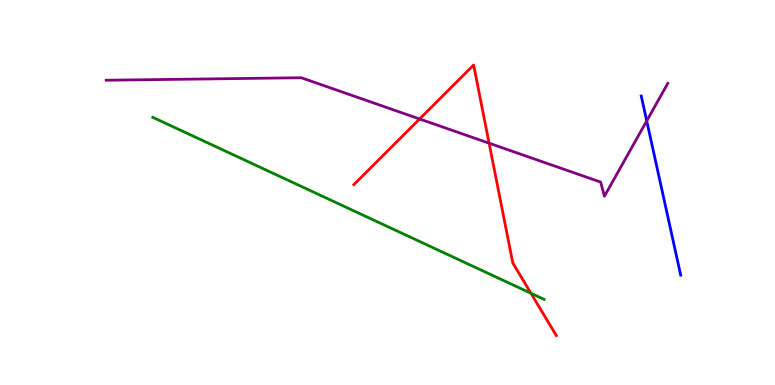[{'lines': ['blue', 'red'], 'intersections': []}, {'lines': ['green', 'red'], 'intersections': [{'x': 6.85, 'y': 2.38}]}, {'lines': ['purple', 'red'], 'intersections': [{'x': 5.41, 'y': 6.91}, {'x': 6.31, 'y': 6.28}]}, {'lines': ['blue', 'green'], 'intersections': []}, {'lines': ['blue', 'purple'], 'intersections': [{'x': 8.34, 'y': 6.86}]}, {'lines': ['green', 'purple'], 'intersections': []}]